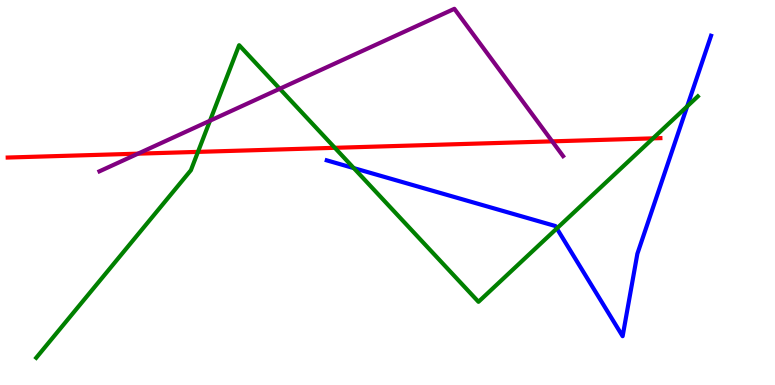[{'lines': ['blue', 'red'], 'intersections': []}, {'lines': ['green', 'red'], 'intersections': [{'x': 2.55, 'y': 6.05}, {'x': 4.32, 'y': 6.16}, {'x': 8.43, 'y': 6.41}]}, {'lines': ['purple', 'red'], 'intersections': [{'x': 1.78, 'y': 6.01}, {'x': 7.13, 'y': 6.33}]}, {'lines': ['blue', 'green'], 'intersections': [{'x': 4.56, 'y': 5.63}, {'x': 7.18, 'y': 4.07}, {'x': 8.87, 'y': 7.24}]}, {'lines': ['blue', 'purple'], 'intersections': []}, {'lines': ['green', 'purple'], 'intersections': [{'x': 2.71, 'y': 6.86}, {'x': 3.61, 'y': 7.69}]}]